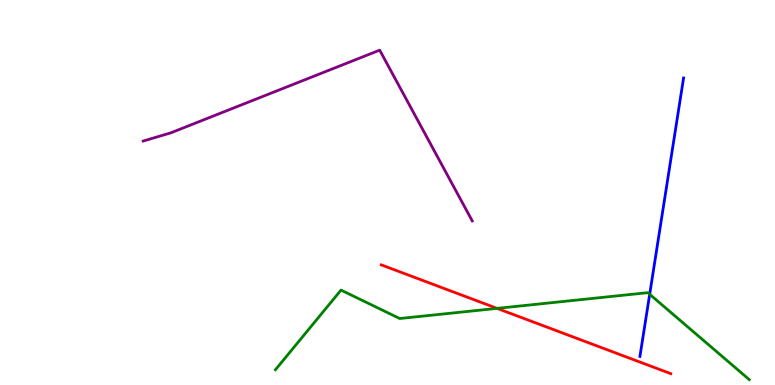[{'lines': ['blue', 'red'], 'intersections': []}, {'lines': ['green', 'red'], 'intersections': [{'x': 6.41, 'y': 1.99}]}, {'lines': ['purple', 'red'], 'intersections': []}, {'lines': ['blue', 'green'], 'intersections': [{'x': 8.38, 'y': 2.36}]}, {'lines': ['blue', 'purple'], 'intersections': []}, {'lines': ['green', 'purple'], 'intersections': []}]